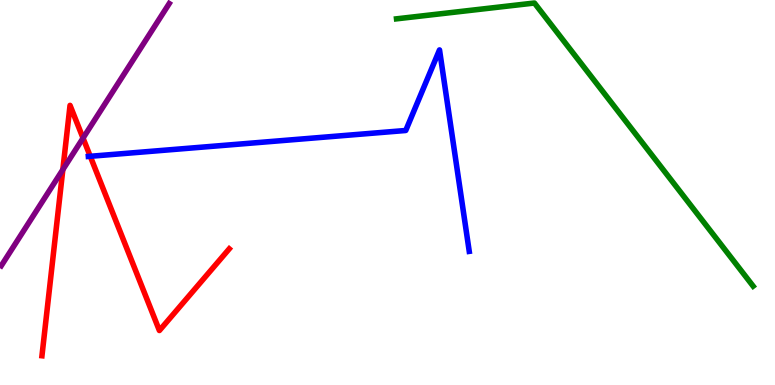[{'lines': ['blue', 'red'], 'intersections': [{'x': 1.16, 'y': 5.94}]}, {'lines': ['green', 'red'], 'intersections': []}, {'lines': ['purple', 'red'], 'intersections': [{'x': 0.811, 'y': 5.59}, {'x': 1.07, 'y': 6.41}]}, {'lines': ['blue', 'green'], 'intersections': []}, {'lines': ['blue', 'purple'], 'intersections': []}, {'lines': ['green', 'purple'], 'intersections': []}]